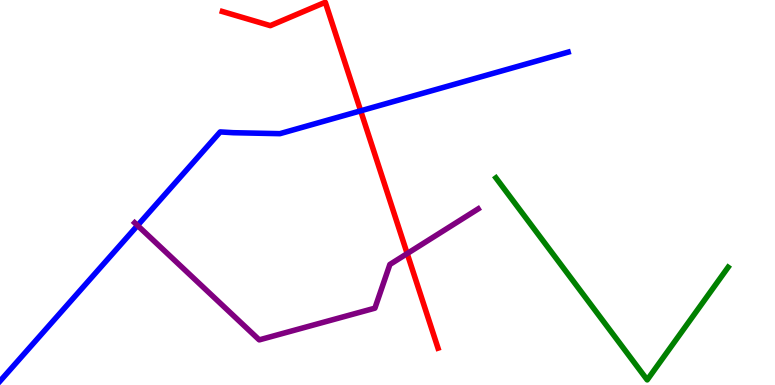[{'lines': ['blue', 'red'], 'intersections': [{'x': 4.65, 'y': 7.12}]}, {'lines': ['green', 'red'], 'intersections': []}, {'lines': ['purple', 'red'], 'intersections': [{'x': 5.25, 'y': 3.41}]}, {'lines': ['blue', 'green'], 'intersections': []}, {'lines': ['blue', 'purple'], 'intersections': [{'x': 1.77, 'y': 4.14}]}, {'lines': ['green', 'purple'], 'intersections': []}]